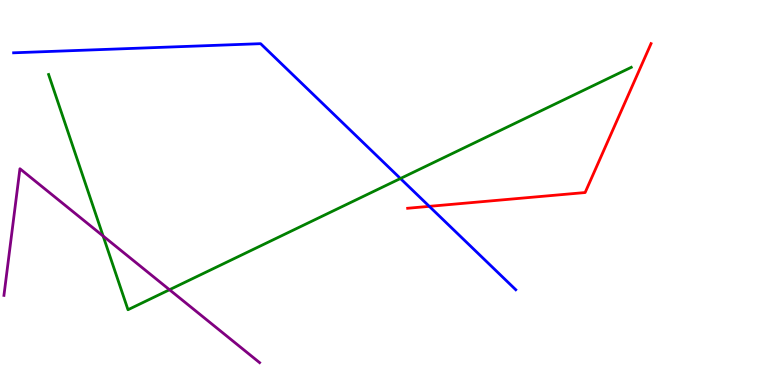[{'lines': ['blue', 'red'], 'intersections': [{'x': 5.54, 'y': 4.64}]}, {'lines': ['green', 'red'], 'intersections': []}, {'lines': ['purple', 'red'], 'intersections': []}, {'lines': ['blue', 'green'], 'intersections': [{'x': 5.17, 'y': 5.36}]}, {'lines': ['blue', 'purple'], 'intersections': []}, {'lines': ['green', 'purple'], 'intersections': [{'x': 1.33, 'y': 3.87}, {'x': 2.19, 'y': 2.47}]}]